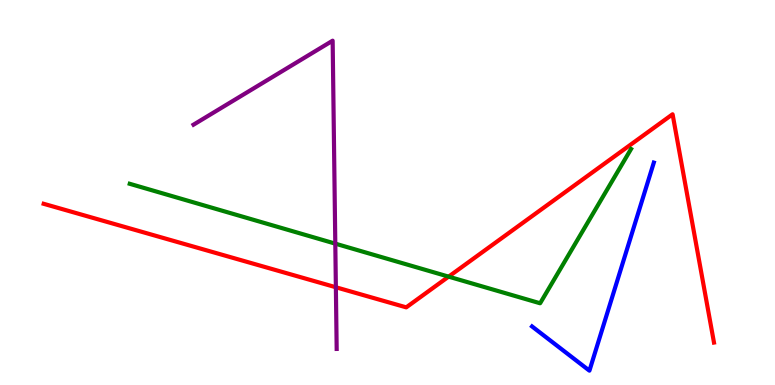[{'lines': ['blue', 'red'], 'intersections': []}, {'lines': ['green', 'red'], 'intersections': [{'x': 5.79, 'y': 2.81}]}, {'lines': ['purple', 'red'], 'intersections': [{'x': 4.33, 'y': 2.54}]}, {'lines': ['blue', 'green'], 'intersections': []}, {'lines': ['blue', 'purple'], 'intersections': []}, {'lines': ['green', 'purple'], 'intersections': [{'x': 4.33, 'y': 3.67}]}]